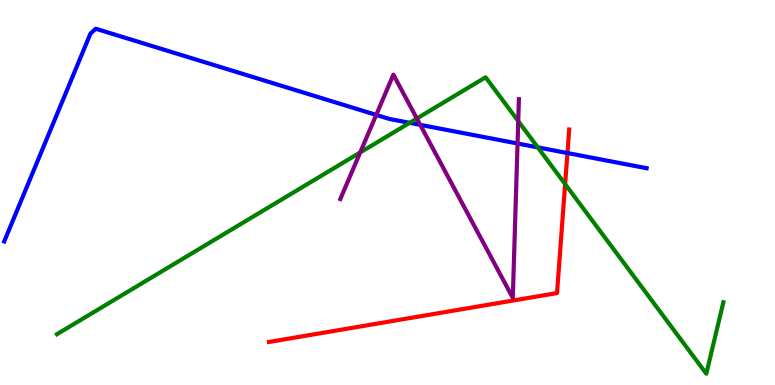[{'lines': ['blue', 'red'], 'intersections': [{'x': 7.32, 'y': 6.02}]}, {'lines': ['green', 'red'], 'intersections': [{'x': 7.29, 'y': 5.22}]}, {'lines': ['purple', 'red'], 'intersections': []}, {'lines': ['blue', 'green'], 'intersections': [{'x': 5.29, 'y': 6.81}, {'x': 6.94, 'y': 6.17}]}, {'lines': ['blue', 'purple'], 'intersections': [{'x': 4.85, 'y': 7.02}, {'x': 5.42, 'y': 6.76}, {'x': 6.68, 'y': 6.27}]}, {'lines': ['green', 'purple'], 'intersections': [{'x': 4.65, 'y': 6.04}, {'x': 5.38, 'y': 6.92}, {'x': 6.69, 'y': 6.85}]}]